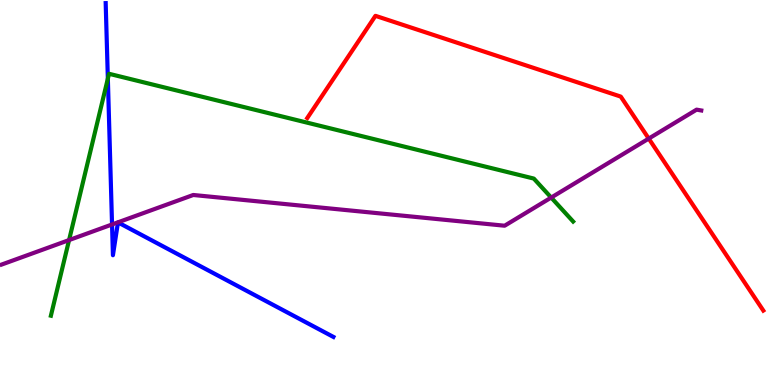[{'lines': ['blue', 'red'], 'intersections': []}, {'lines': ['green', 'red'], 'intersections': []}, {'lines': ['purple', 'red'], 'intersections': [{'x': 8.37, 'y': 6.4}]}, {'lines': ['blue', 'green'], 'intersections': [{'x': 1.39, 'y': 7.96}]}, {'lines': ['blue', 'purple'], 'intersections': [{'x': 1.45, 'y': 4.17}]}, {'lines': ['green', 'purple'], 'intersections': [{'x': 0.891, 'y': 3.76}, {'x': 7.11, 'y': 4.87}]}]